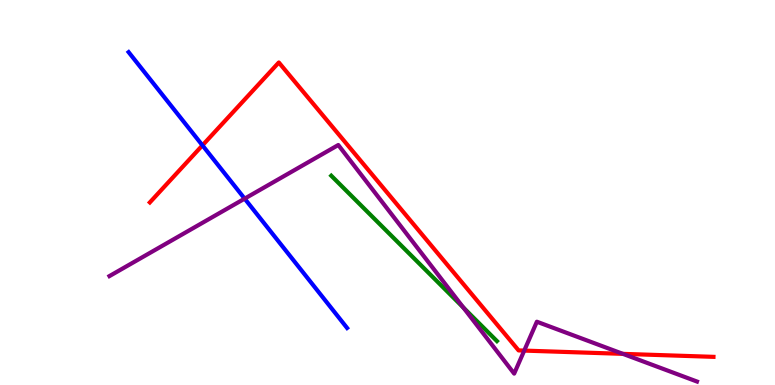[{'lines': ['blue', 'red'], 'intersections': [{'x': 2.61, 'y': 6.22}]}, {'lines': ['green', 'red'], 'intersections': []}, {'lines': ['purple', 'red'], 'intersections': [{'x': 6.76, 'y': 0.894}, {'x': 8.04, 'y': 0.809}]}, {'lines': ['blue', 'green'], 'intersections': []}, {'lines': ['blue', 'purple'], 'intersections': [{'x': 3.16, 'y': 4.84}]}, {'lines': ['green', 'purple'], 'intersections': [{'x': 5.98, 'y': 2.01}]}]